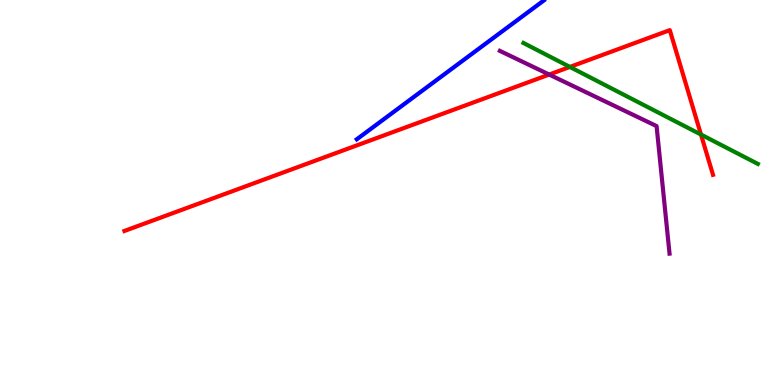[{'lines': ['blue', 'red'], 'intersections': []}, {'lines': ['green', 'red'], 'intersections': [{'x': 7.35, 'y': 8.26}, {'x': 9.04, 'y': 6.5}]}, {'lines': ['purple', 'red'], 'intersections': [{'x': 7.09, 'y': 8.06}]}, {'lines': ['blue', 'green'], 'intersections': []}, {'lines': ['blue', 'purple'], 'intersections': []}, {'lines': ['green', 'purple'], 'intersections': []}]